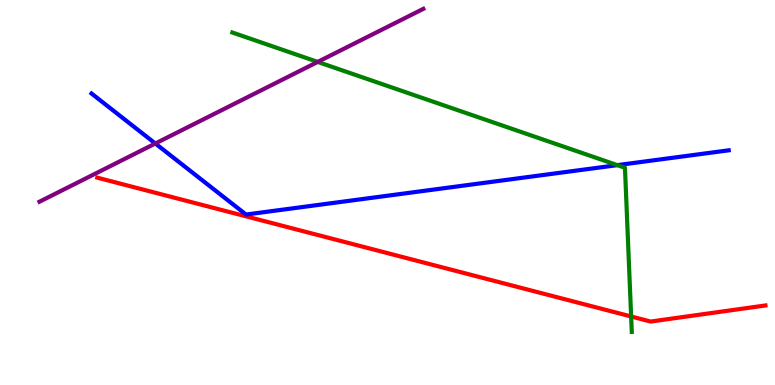[{'lines': ['blue', 'red'], 'intersections': []}, {'lines': ['green', 'red'], 'intersections': [{'x': 8.14, 'y': 1.78}]}, {'lines': ['purple', 'red'], 'intersections': []}, {'lines': ['blue', 'green'], 'intersections': [{'x': 7.97, 'y': 5.71}]}, {'lines': ['blue', 'purple'], 'intersections': [{'x': 2.0, 'y': 6.27}]}, {'lines': ['green', 'purple'], 'intersections': [{'x': 4.1, 'y': 8.39}]}]